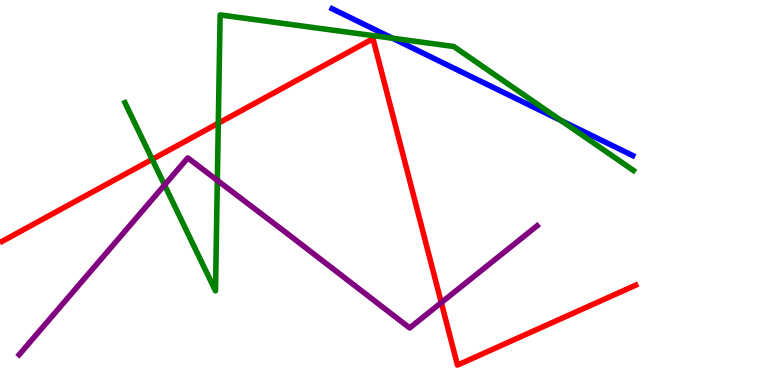[{'lines': ['blue', 'red'], 'intersections': []}, {'lines': ['green', 'red'], 'intersections': [{'x': 1.96, 'y': 5.86}, {'x': 2.82, 'y': 6.8}]}, {'lines': ['purple', 'red'], 'intersections': [{'x': 5.69, 'y': 2.14}]}, {'lines': ['blue', 'green'], 'intersections': [{'x': 5.07, 'y': 9.01}, {'x': 7.24, 'y': 6.87}]}, {'lines': ['blue', 'purple'], 'intersections': []}, {'lines': ['green', 'purple'], 'intersections': [{'x': 2.12, 'y': 5.19}, {'x': 2.8, 'y': 5.31}]}]